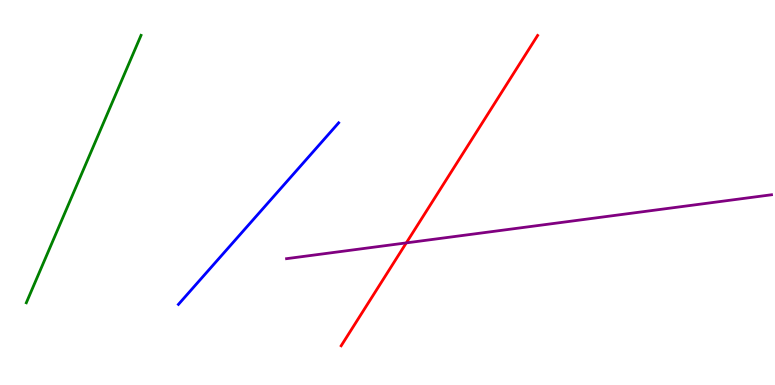[{'lines': ['blue', 'red'], 'intersections': []}, {'lines': ['green', 'red'], 'intersections': []}, {'lines': ['purple', 'red'], 'intersections': [{'x': 5.24, 'y': 3.69}]}, {'lines': ['blue', 'green'], 'intersections': []}, {'lines': ['blue', 'purple'], 'intersections': []}, {'lines': ['green', 'purple'], 'intersections': []}]